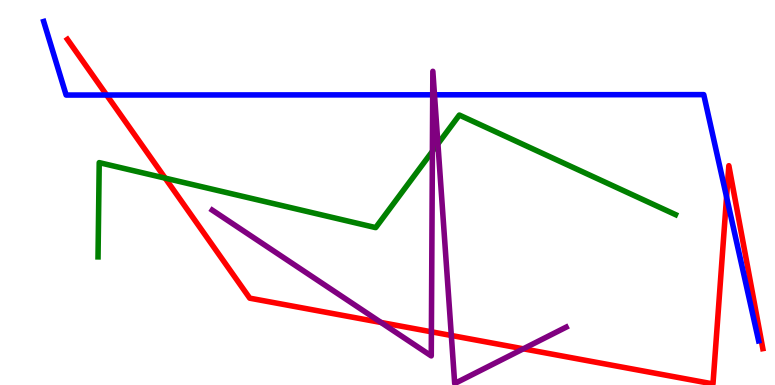[{'lines': ['blue', 'red'], 'intersections': [{'x': 1.38, 'y': 7.53}, {'x': 9.38, 'y': 4.88}]}, {'lines': ['green', 'red'], 'intersections': [{'x': 2.13, 'y': 5.37}]}, {'lines': ['purple', 'red'], 'intersections': [{'x': 4.92, 'y': 1.62}, {'x': 5.57, 'y': 1.38}, {'x': 5.82, 'y': 1.29}, {'x': 6.75, 'y': 0.94}]}, {'lines': ['blue', 'green'], 'intersections': []}, {'lines': ['blue', 'purple'], 'intersections': [{'x': 5.58, 'y': 7.54}, {'x': 5.61, 'y': 7.54}]}, {'lines': ['green', 'purple'], 'intersections': [{'x': 5.58, 'y': 6.07}, {'x': 5.65, 'y': 6.26}]}]